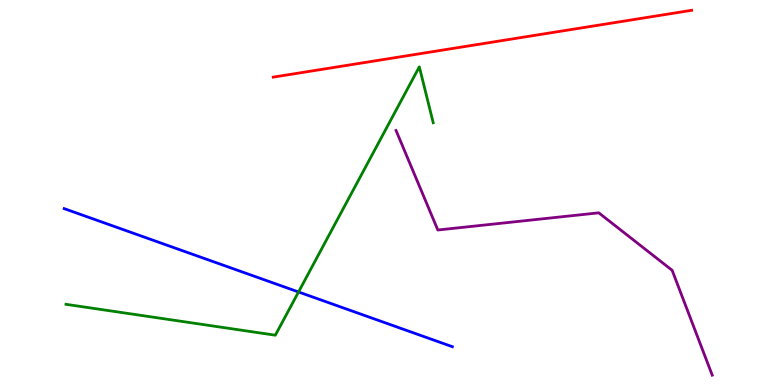[{'lines': ['blue', 'red'], 'intersections': []}, {'lines': ['green', 'red'], 'intersections': []}, {'lines': ['purple', 'red'], 'intersections': []}, {'lines': ['blue', 'green'], 'intersections': [{'x': 3.85, 'y': 2.42}]}, {'lines': ['blue', 'purple'], 'intersections': []}, {'lines': ['green', 'purple'], 'intersections': []}]